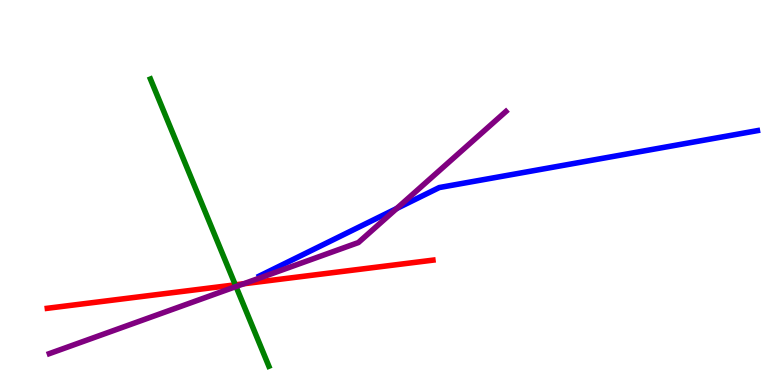[{'lines': ['blue', 'red'], 'intersections': []}, {'lines': ['green', 'red'], 'intersections': [{'x': 3.04, 'y': 2.6}]}, {'lines': ['purple', 'red'], 'intersections': [{'x': 3.14, 'y': 2.63}]}, {'lines': ['blue', 'green'], 'intersections': []}, {'lines': ['blue', 'purple'], 'intersections': [{'x': 5.12, 'y': 4.58}]}, {'lines': ['green', 'purple'], 'intersections': [{'x': 3.05, 'y': 2.56}]}]